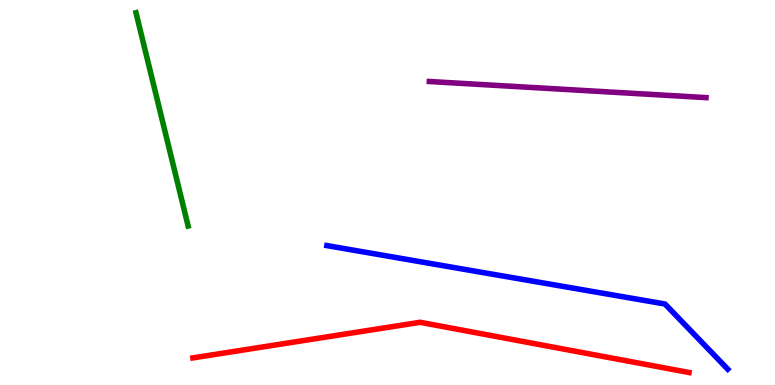[{'lines': ['blue', 'red'], 'intersections': []}, {'lines': ['green', 'red'], 'intersections': []}, {'lines': ['purple', 'red'], 'intersections': []}, {'lines': ['blue', 'green'], 'intersections': []}, {'lines': ['blue', 'purple'], 'intersections': []}, {'lines': ['green', 'purple'], 'intersections': []}]